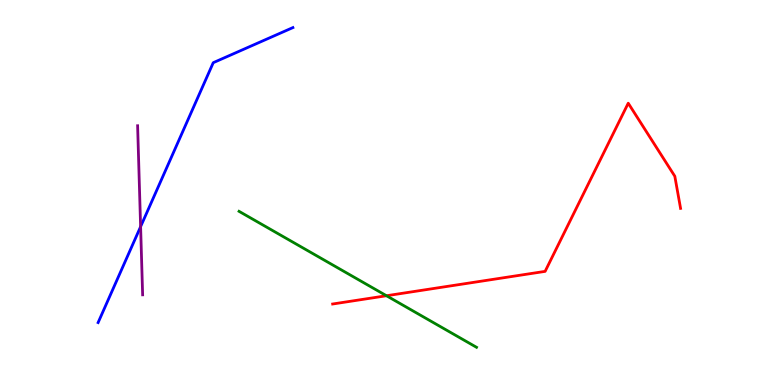[{'lines': ['blue', 'red'], 'intersections': []}, {'lines': ['green', 'red'], 'intersections': [{'x': 4.99, 'y': 2.32}]}, {'lines': ['purple', 'red'], 'intersections': []}, {'lines': ['blue', 'green'], 'intersections': []}, {'lines': ['blue', 'purple'], 'intersections': [{'x': 1.81, 'y': 4.11}]}, {'lines': ['green', 'purple'], 'intersections': []}]